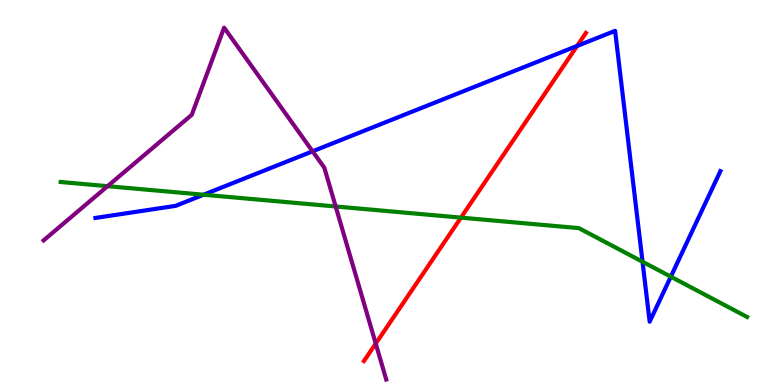[{'lines': ['blue', 'red'], 'intersections': [{'x': 7.45, 'y': 8.81}]}, {'lines': ['green', 'red'], 'intersections': [{'x': 5.95, 'y': 4.35}]}, {'lines': ['purple', 'red'], 'intersections': [{'x': 4.85, 'y': 1.08}]}, {'lines': ['blue', 'green'], 'intersections': [{'x': 2.63, 'y': 4.94}, {'x': 8.29, 'y': 3.2}, {'x': 8.66, 'y': 2.81}]}, {'lines': ['blue', 'purple'], 'intersections': [{'x': 4.03, 'y': 6.07}]}, {'lines': ['green', 'purple'], 'intersections': [{'x': 1.39, 'y': 5.16}, {'x': 4.33, 'y': 4.64}]}]